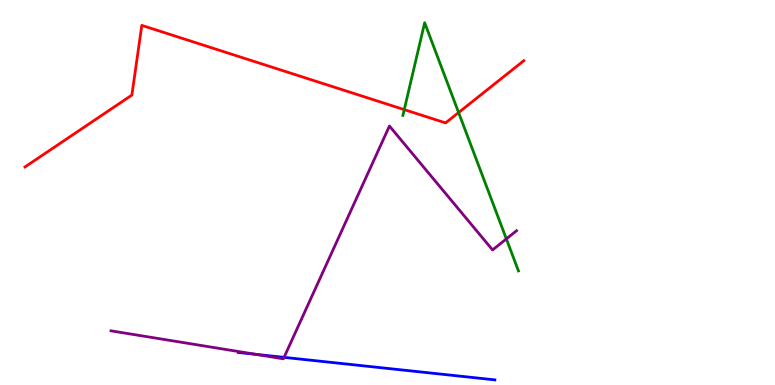[{'lines': ['blue', 'red'], 'intersections': []}, {'lines': ['green', 'red'], 'intersections': [{'x': 5.22, 'y': 7.15}, {'x': 5.92, 'y': 7.08}]}, {'lines': ['purple', 'red'], 'intersections': []}, {'lines': ['blue', 'green'], 'intersections': []}, {'lines': ['blue', 'purple'], 'intersections': [{'x': 3.3, 'y': 0.796}, {'x': 3.67, 'y': 0.718}]}, {'lines': ['green', 'purple'], 'intersections': [{'x': 6.53, 'y': 3.79}]}]